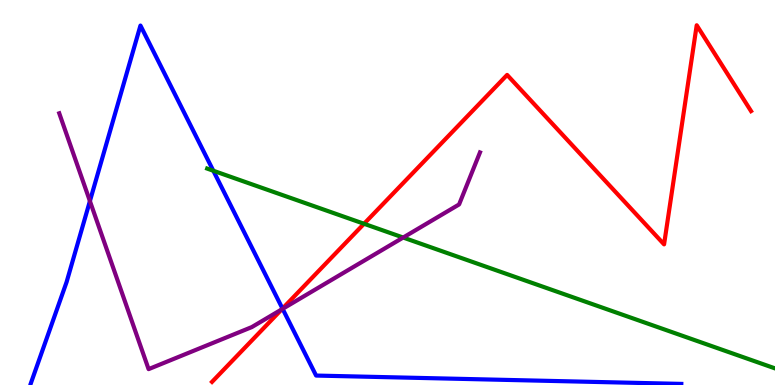[{'lines': ['blue', 'red'], 'intersections': [{'x': 3.64, 'y': 1.98}]}, {'lines': ['green', 'red'], 'intersections': [{'x': 4.7, 'y': 4.19}]}, {'lines': ['purple', 'red'], 'intersections': [{'x': 3.63, 'y': 1.96}]}, {'lines': ['blue', 'green'], 'intersections': [{'x': 2.75, 'y': 5.57}]}, {'lines': ['blue', 'purple'], 'intersections': [{'x': 1.16, 'y': 4.78}, {'x': 3.65, 'y': 1.98}]}, {'lines': ['green', 'purple'], 'intersections': [{'x': 5.2, 'y': 3.83}]}]